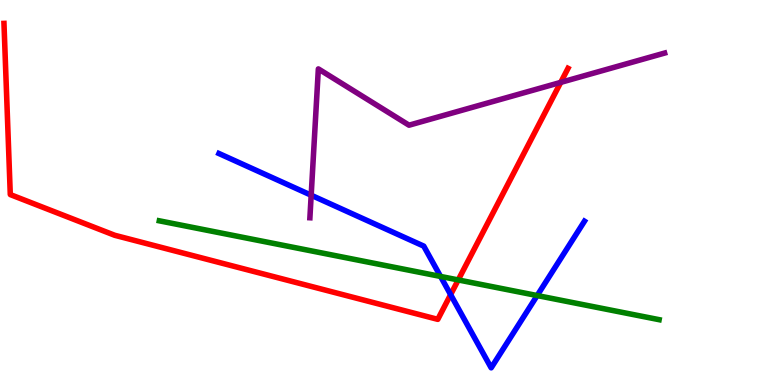[{'lines': ['blue', 'red'], 'intersections': [{'x': 5.81, 'y': 2.35}]}, {'lines': ['green', 'red'], 'intersections': [{'x': 5.91, 'y': 2.73}]}, {'lines': ['purple', 'red'], 'intersections': [{'x': 7.24, 'y': 7.86}]}, {'lines': ['blue', 'green'], 'intersections': [{'x': 5.68, 'y': 2.82}, {'x': 6.93, 'y': 2.32}]}, {'lines': ['blue', 'purple'], 'intersections': [{'x': 4.02, 'y': 4.93}]}, {'lines': ['green', 'purple'], 'intersections': []}]